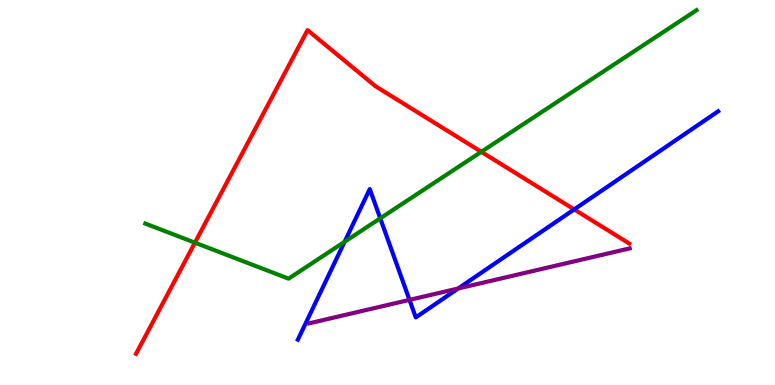[{'lines': ['blue', 'red'], 'intersections': [{'x': 7.41, 'y': 4.56}]}, {'lines': ['green', 'red'], 'intersections': [{'x': 2.52, 'y': 3.7}, {'x': 6.21, 'y': 6.06}]}, {'lines': ['purple', 'red'], 'intersections': []}, {'lines': ['blue', 'green'], 'intersections': [{'x': 4.45, 'y': 3.72}, {'x': 4.91, 'y': 4.33}]}, {'lines': ['blue', 'purple'], 'intersections': [{'x': 5.28, 'y': 2.21}, {'x': 5.91, 'y': 2.51}]}, {'lines': ['green', 'purple'], 'intersections': []}]